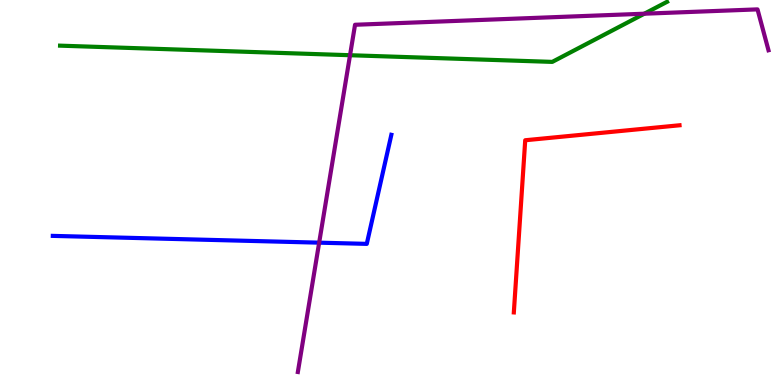[{'lines': ['blue', 'red'], 'intersections': []}, {'lines': ['green', 'red'], 'intersections': []}, {'lines': ['purple', 'red'], 'intersections': []}, {'lines': ['blue', 'green'], 'intersections': []}, {'lines': ['blue', 'purple'], 'intersections': [{'x': 4.12, 'y': 3.7}]}, {'lines': ['green', 'purple'], 'intersections': [{'x': 4.52, 'y': 8.57}, {'x': 8.31, 'y': 9.64}]}]